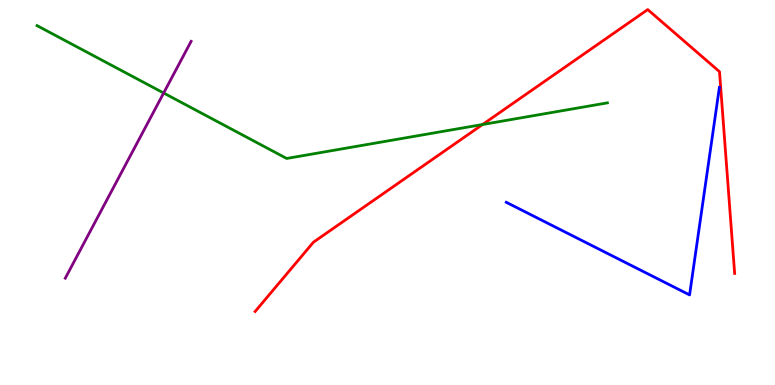[{'lines': ['blue', 'red'], 'intersections': []}, {'lines': ['green', 'red'], 'intersections': [{'x': 6.23, 'y': 6.77}]}, {'lines': ['purple', 'red'], 'intersections': []}, {'lines': ['blue', 'green'], 'intersections': []}, {'lines': ['blue', 'purple'], 'intersections': []}, {'lines': ['green', 'purple'], 'intersections': [{'x': 2.11, 'y': 7.58}]}]